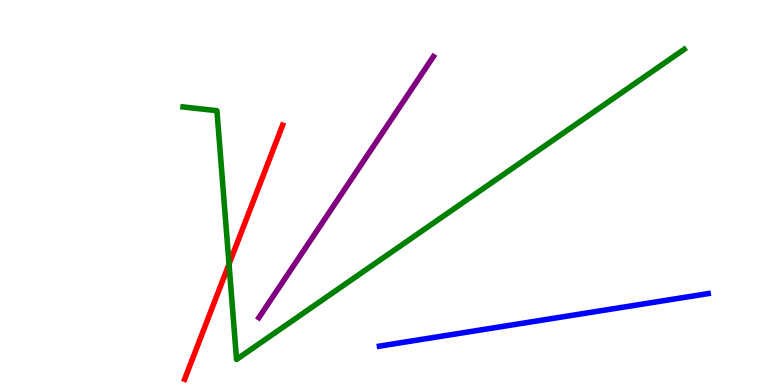[{'lines': ['blue', 'red'], 'intersections': []}, {'lines': ['green', 'red'], 'intersections': [{'x': 2.96, 'y': 3.14}]}, {'lines': ['purple', 'red'], 'intersections': []}, {'lines': ['blue', 'green'], 'intersections': []}, {'lines': ['blue', 'purple'], 'intersections': []}, {'lines': ['green', 'purple'], 'intersections': []}]